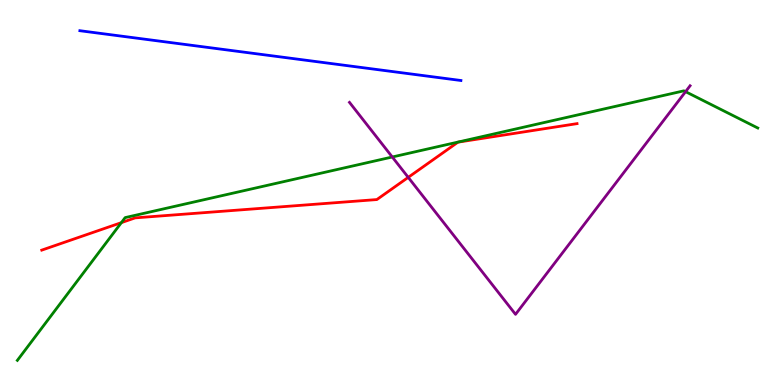[{'lines': ['blue', 'red'], 'intersections': []}, {'lines': ['green', 'red'], 'intersections': [{'x': 1.57, 'y': 4.22}]}, {'lines': ['purple', 'red'], 'intersections': [{'x': 5.27, 'y': 5.39}]}, {'lines': ['blue', 'green'], 'intersections': []}, {'lines': ['blue', 'purple'], 'intersections': []}, {'lines': ['green', 'purple'], 'intersections': [{'x': 5.06, 'y': 5.92}, {'x': 8.85, 'y': 7.62}]}]